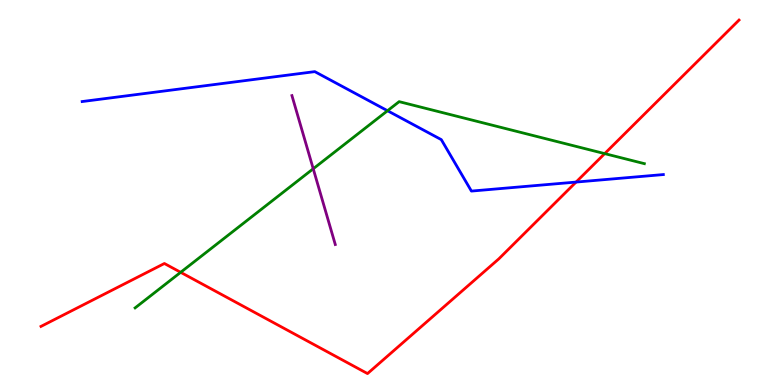[{'lines': ['blue', 'red'], 'intersections': [{'x': 7.43, 'y': 5.27}]}, {'lines': ['green', 'red'], 'intersections': [{'x': 2.33, 'y': 2.93}, {'x': 7.8, 'y': 6.01}]}, {'lines': ['purple', 'red'], 'intersections': []}, {'lines': ['blue', 'green'], 'intersections': [{'x': 5.0, 'y': 7.12}]}, {'lines': ['blue', 'purple'], 'intersections': []}, {'lines': ['green', 'purple'], 'intersections': [{'x': 4.04, 'y': 5.62}]}]